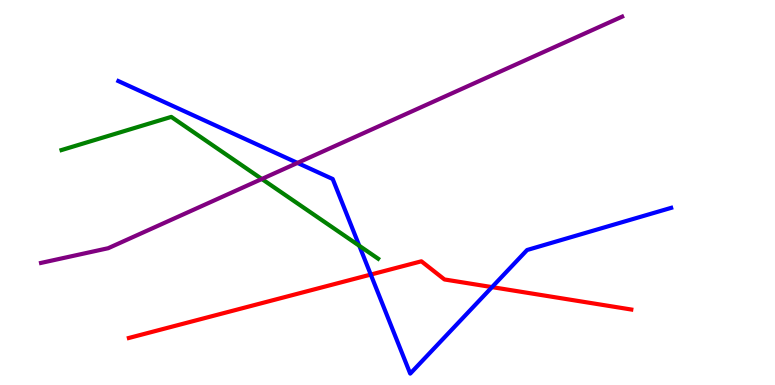[{'lines': ['blue', 'red'], 'intersections': [{'x': 4.78, 'y': 2.87}, {'x': 6.35, 'y': 2.54}]}, {'lines': ['green', 'red'], 'intersections': []}, {'lines': ['purple', 'red'], 'intersections': []}, {'lines': ['blue', 'green'], 'intersections': [{'x': 4.64, 'y': 3.62}]}, {'lines': ['blue', 'purple'], 'intersections': [{'x': 3.84, 'y': 5.77}]}, {'lines': ['green', 'purple'], 'intersections': [{'x': 3.38, 'y': 5.35}]}]